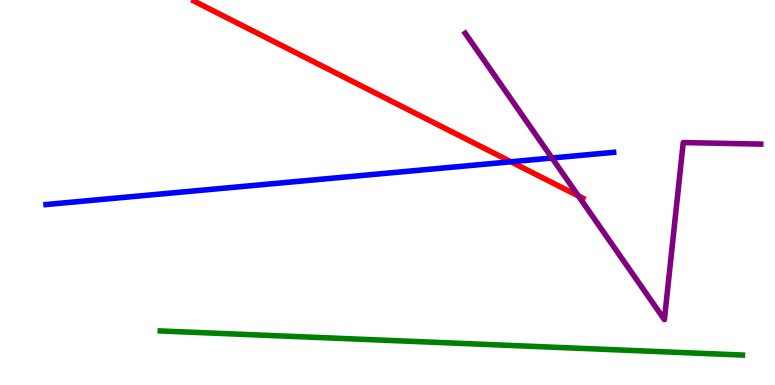[{'lines': ['blue', 'red'], 'intersections': [{'x': 6.59, 'y': 5.8}]}, {'lines': ['green', 'red'], 'intersections': []}, {'lines': ['purple', 'red'], 'intersections': [{'x': 7.46, 'y': 4.91}]}, {'lines': ['blue', 'green'], 'intersections': []}, {'lines': ['blue', 'purple'], 'intersections': [{'x': 7.12, 'y': 5.9}]}, {'lines': ['green', 'purple'], 'intersections': []}]